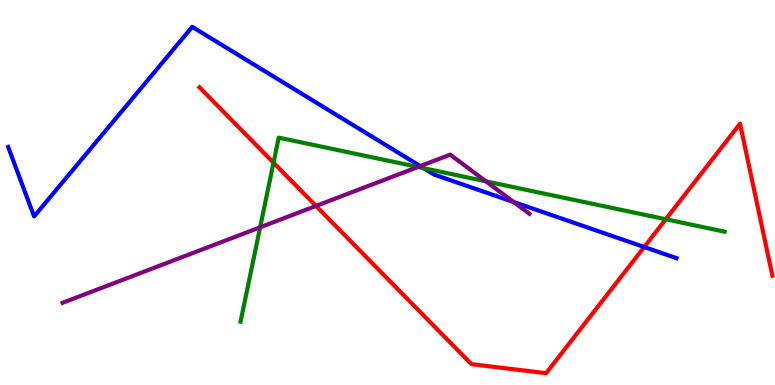[{'lines': ['blue', 'red'], 'intersections': [{'x': 8.31, 'y': 3.58}]}, {'lines': ['green', 'red'], 'intersections': [{'x': 3.53, 'y': 5.77}, {'x': 8.59, 'y': 4.3}]}, {'lines': ['purple', 'red'], 'intersections': [{'x': 4.08, 'y': 4.65}]}, {'lines': ['blue', 'green'], 'intersections': [{'x': 5.47, 'y': 5.63}]}, {'lines': ['blue', 'purple'], 'intersections': [{'x': 5.42, 'y': 5.69}, {'x': 6.63, 'y': 4.75}]}, {'lines': ['green', 'purple'], 'intersections': [{'x': 3.36, 'y': 4.1}, {'x': 5.39, 'y': 5.66}, {'x': 6.27, 'y': 5.29}]}]